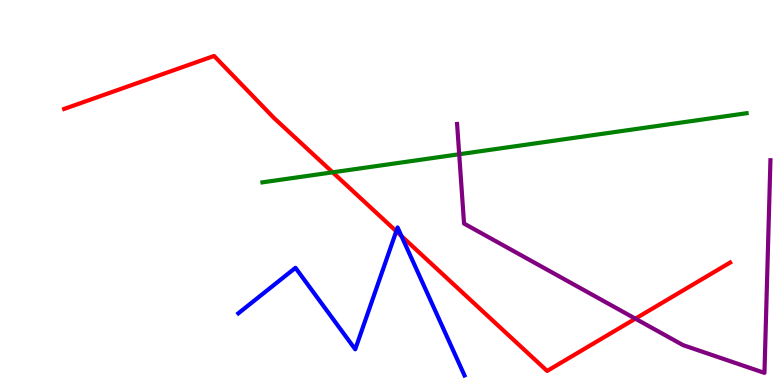[{'lines': ['blue', 'red'], 'intersections': [{'x': 5.11, 'y': 3.99}, {'x': 5.18, 'y': 3.87}]}, {'lines': ['green', 'red'], 'intersections': [{'x': 4.29, 'y': 5.52}]}, {'lines': ['purple', 'red'], 'intersections': [{'x': 8.2, 'y': 1.72}]}, {'lines': ['blue', 'green'], 'intersections': []}, {'lines': ['blue', 'purple'], 'intersections': []}, {'lines': ['green', 'purple'], 'intersections': [{'x': 5.93, 'y': 5.99}]}]